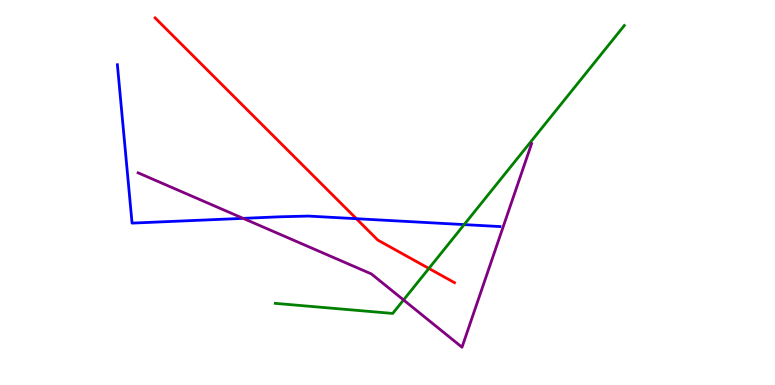[{'lines': ['blue', 'red'], 'intersections': [{'x': 4.6, 'y': 4.32}]}, {'lines': ['green', 'red'], 'intersections': [{'x': 5.53, 'y': 3.03}]}, {'lines': ['purple', 'red'], 'intersections': []}, {'lines': ['blue', 'green'], 'intersections': [{'x': 5.99, 'y': 4.17}]}, {'lines': ['blue', 'purple'], 'intersections': [{'x': 3.14, 'y': 4.33}]}, {'lines': ['green', 'purple'], 'intersections': [{'x': 5.21, 'y': 2.21}]}]